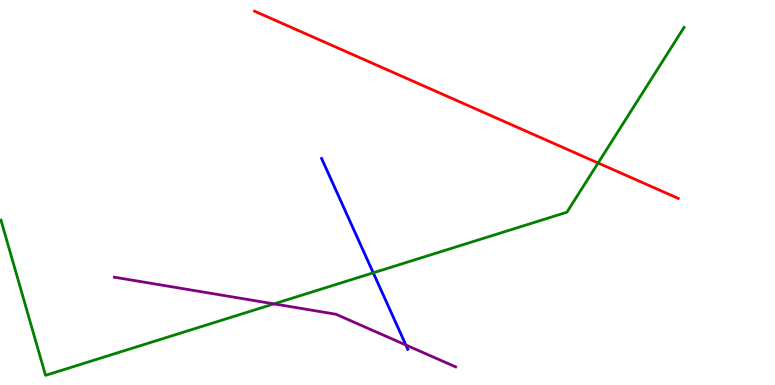[{'lines': ['blue', 'red'], 'intersections': []}, {'lines': ['green', 'red'], 'intersections': [{'x': 7.72, 'y': 5.77}]}, {'lines': ['purple', 'red'], 'intersections': []}, {'lines': ['blue', 'green'], 'intersections': [{'x': 4.82, 'y': 2.91}]}, {'lines': ['blue', 'purple'], 'intersections': [{'x': 5.24, 'y': 1.04}]}, {'lines': ['green', 'purple'], 'intersections': [{'x': 3.54, 'y': 2.11}]}]